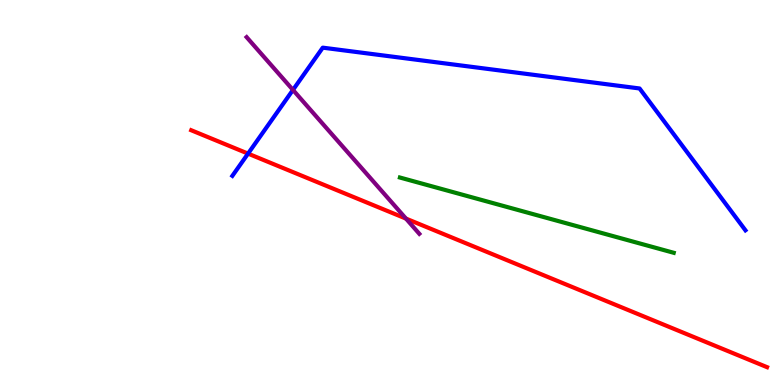[{'lines': ['blue', 'red'], 'intersections': [{'x': 3.2, 'y': 6.01}]}, {'lines': ['green', 'red'], 'intersections': []}, {'lines': ['purple', 'red'], 'intersections': [{'x': 5.24, 'y': 4.32}]}, {'lines': ['blue', 'green'], 'intersections': []}, {'lines': ['blue', 'purple'], 'intersections': [{'x': 3.78, 'y': 7.66}]}, {'lines': ['green', 'purple'], 'intersections': []}]